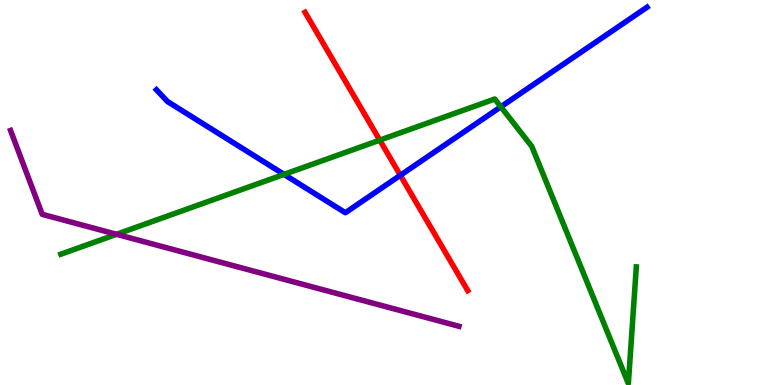[{'lines': ['blue', 'red'], 'intersections': [{'x': 5.17, 'y': 5.45}]}, {'lines': ['green', 'red'], 'intersections': [{'x': 4.9, 'y': 6.36}]}, {'lines': ['purple', 'red'], 'intersections': []}, {'lines': ['blue', 'green'], 'intersections': [{'x': 3.66, 'y': 5.47}, {'x': 6.46, 'y': 7.23}]}, {'lines': ['blue', 'purple'], 'intersections': []}, {'lines': ['green', 'purple'], 'intersections': [{'x': 1.5, 'y': 3.91}]}]